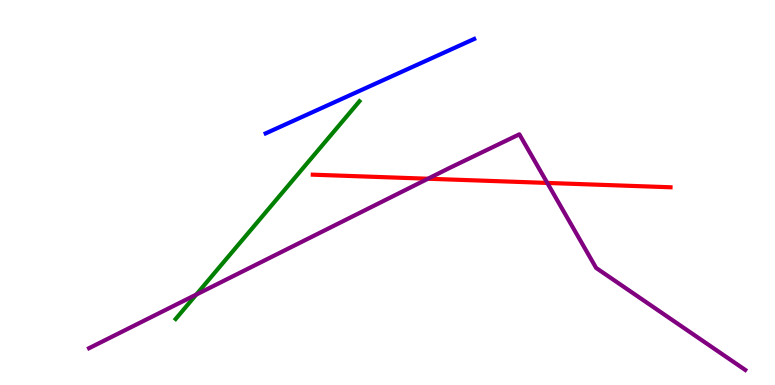[{'lines': ['blue', 'red'], 'intersections': []}, {'lines': ['green', 'red'], 'intersections': []}, {'lines': ['purple', 'red'], 'intersections': [{'x': 5.52, 'y': 5.36}, {'x': 7.06, 'y': 5.25}]}, {'lines': ['blue', 'green'], 'intersections': []}, {'lines': ['blue', 'purple'], 'intersections': []}, {'lines': ['green', 'purple'], 'intersections': [{'x': 2.53, 'y': 2.35}]}]